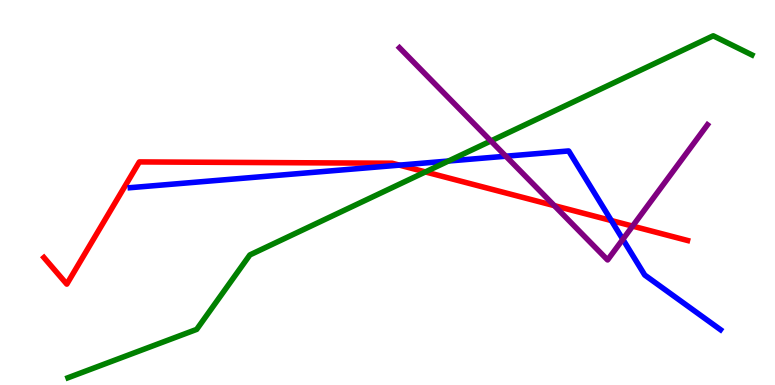[{'lines': ['blue', 'red'], 'intersections': [{'x': 5.15, 'y': 5.71}, {'x': 7.89, 'y': 4.27}]}, {'lines': ['green', 'red'], 'intersections': [{'x': 5.49, 'y': 5.53}]}, {'lines': ['purple', 'red'], 'intersections': [{'x': 7.15, 'y': 4.66}, {'x': 8.16, 'y': 4.13}]}, {'lines': ['blue', 'green'], 'intersections': [{'x': 5.79, 'y': 5.82}]}, {'lines': ['blue', 'purple'], 'intersections': [{'x': 6.53, 'y': 5.94}, {'x': 8.04, 'y': 3.78}]}, {'lines': ['green', 'purple'], 'intersections': [{'x': 6.33, 'y': 6.34}]}]